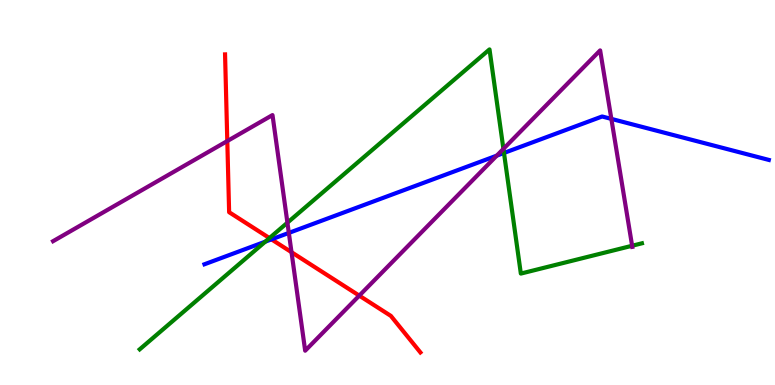[{'lines': ['blue', 'red'], 'intersections': [{'x': 3.5, 'y': 3.78}]}, {'lines': ['green', 'red'], 'intersections': [{'x': 3.48, 'y': 3.82}]}, {'lines': ['purple', 'red'], 'intersections': [{'x': 2.93, 'y': 6.34}, {'x': 3.76, 'y': 3.45}, {'x': 4.64, 'y': 2.32}]}, {'lines': ['blue', 'green'], 'intersections': [{'x': 3.42, 'y': 3.72}, {'x': 6.5, 'y': 6.03}]}, {'lines': ['blue', 'purple'], 'intersections': [{'x': 3.73, 'y': 3.95}, {'x': 6.41, 'y': 5.96}, {'x': 7.89, 'y': 6.91}]}, {'lines': ['green', 'purple'], 'intersections': [{'x': 3.71, 'y': 4.22}, {'x': 6.5, 'y': 6.13}, {'x': 8.16, 'y': 3.62}]}]